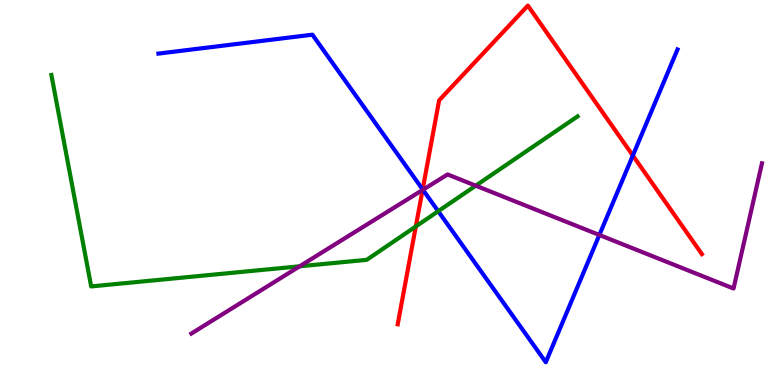[{'lines': ['blue', 'red'], 'intersections': [{'x': 5.45, 'y': 5.08}, {'x': 8.17, 'y': 5.96}]}, {'lines': ['green', 'red'], 'intersections': [{'x': 5.37, 'y': 4.12}]}, {'lines': ['purple', 'red'], 'intersections': [{'x': 5.45, 'y': 5.07}]}, {'lines': ['blue', 'green'], 'intersections': [{'x': 5.65, 'y': 4.51}]}, {'lines': ['blue', 'purple'], 'intersections': [{'x': 5.46, 'y': 5.07}, {'x': 7.73, 'y': 3.9}]}, {'lines': ['green', 'purple'], 'intersections': [{'x': 3.87, 'y': 3.08}, {'x': 6.14, 'y': 5.18}]}]